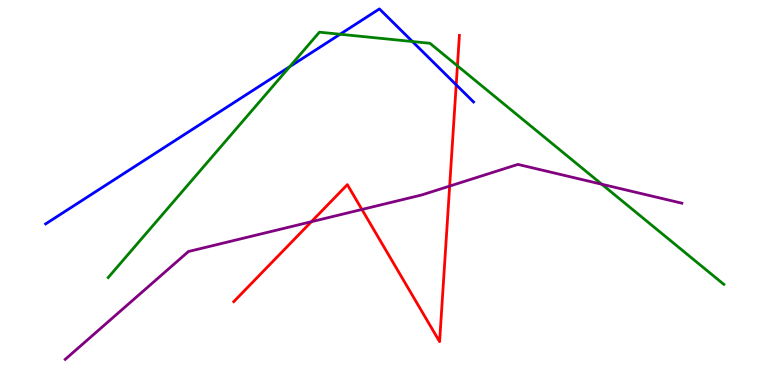[{'lines': ['blue', 'red'], 'intersections': [{'x': 5.89, 'y': 7.8}]}, {'lines': ['green', 'red'], 'intersections': [{'x': 5.9, 'y': 8.29}]}, {'lines': ['purple', 'red'], 'intersections': [{'x': 4.02, 'y': 4.24}, {'x': 4.67, 'y': 4.56}, {'x': 5.8, 'y': 5.17}]}, {'lines': ['blue', 'green'], 'intersections': [{'x': 3.74, 'y': 8.27}, {'x': 4.39, 'y': 9.11}, {'x': 5.32, 'y': 8.92}]}, {'lines': ['blue', 'purple'], 'intersections': []}, {'lines': ['green', 'purple'], 'intersections': [{'x': 7.76, 'y': 5.21}]}]